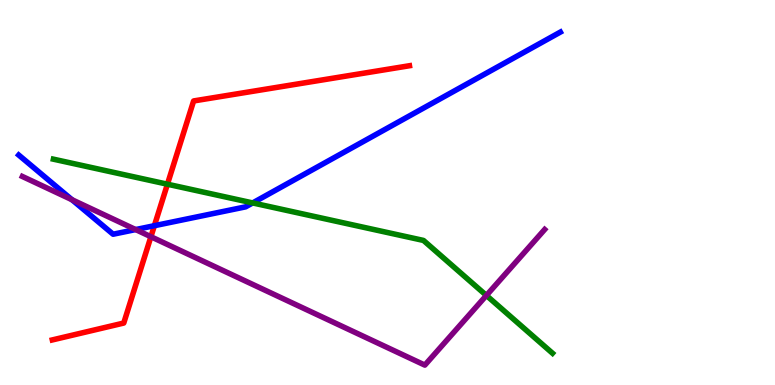[{'lines': ['blue', 'red'], 'intersections': [{'x': 1.99, 'y': 4.14}]}, {'lines': ['green', 'red'], 'intersections': [{'x': 2.16, 'y': 5.22}]}, {'lines': ['purple', 'red'], 'intersections': [{'x': 1.95, 'y': 3.85}]}, {'lines': ['blue', 'green'], 'intersections': [{'x': 3.26, 'y': 4.73}]}, {'lines': ['blue', 'purple'], 'intersections': [{'x': 0.929, 'y': 4.81}, {'x': 1.75, 'y': 4.04}]}, {'lines': ['green', 'purple'], 'intersections': [{'x': 6.28, 'y': 2.33}]}]